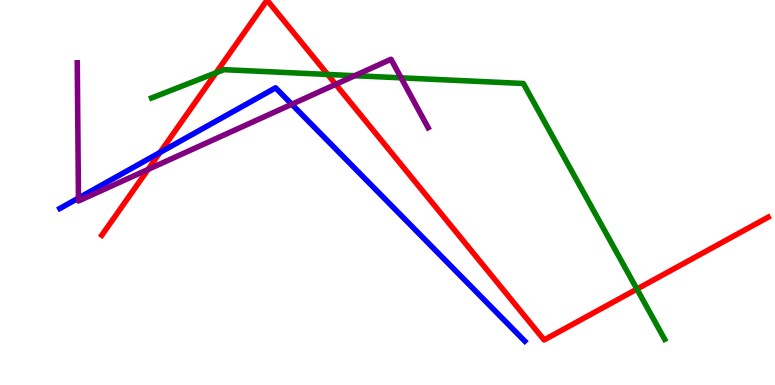[{'lines': ['blue', 'red'], 'intersections': [{'x': 2.06, 'y': 6.04}]}, {'lines': ['green', 'red'], 'intersections': [{'x': 2.79, 'y': 8.11}, {'x': 4.23, 'y': 8.07}, {'x': 8.22, 'y': 2.49}]}, {'lines': ['purple', 'red'], 'intersections': [{'x': 1.91, 'y': 5.6}, {'x': 4.33, 'y': 7.81}]}, {'lines': ['blue', 'green'], 'intersections': []}, {'lines': ['blue', 'purple'], 'intersections': [{'x': 1.01, 'y': 4.85}, {'x': 3.76, 'y': 7.29}]}, {'lines': ['green', 'purple'], 'intersections': [{'x': 4.58, 'y': 8.03}, {'x': 5.18, 'y': 7.98}]}]